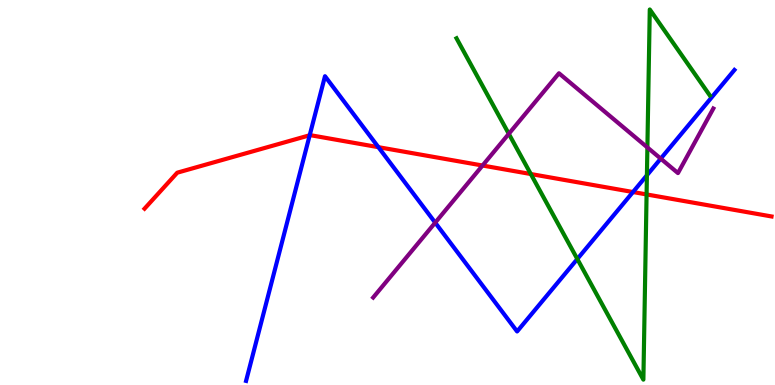[{'lines': ['blue', 'red'], 'intersections': [{'x': 4.0, 'y': 6.49}, {'x': 4.88, 'y': 6.18}, {'x': 8.17, 'y': 5.01}]}, {'lines': ['green', 'red'], 'intersections': [{'x': 6.85, 'y': 5.48}, {'x': 8.34, 'y': 4.95}]}, {'lines': ['purple', 'red'], 'intersections': [{'x': 6.23, 'y': 5.7}]}, {'lines': ['blue', 'green'], 'intersections': [{'x': 7.45, 'y': 3.27}, {'x': 8.35, 'y': 5.45}]}, {'lines': ['blue', 'purple'], 'intersections': [{'x': 5.62, 'y': 4.22}, {'x': 8.53, 'y': 5.88}]}, {'lines': ['green', 'purple'], 'intersections': [{'x': 6.57, 'y': 6.52}, {'x': 8.35, 'y': 6.17}]}]